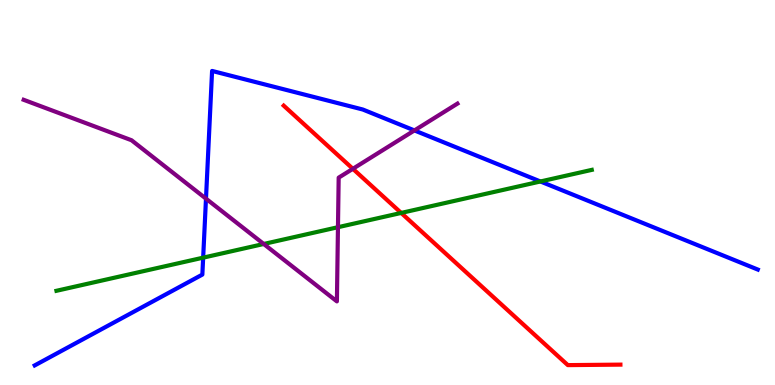[{'lines': ['blue', 'red'], 'intersections': []}, {'lines': ['green', 'red'], 'intersections': [{'x': 5.18, 'y': 4.47}]}, {'lines': ['purple', 'red'], 'intersections': [{'x': 4.55, 'y': 5.62}]}, {'lines': ['blue', 'green'], 'intersections': [{'x': 2.62, 'y': 3.31}, {'x': 6.97, 'y': 5.29}]}, {'lines': ['blue', 'purple'], 'intersections': [{'x': 2.66, 'y': 4.84}, {'x': 5.35, 'y': 6.61}]}, {'lines': ['green', 'purple'], 'intersections': [{'x': 3.4, 'y': 3.66}, {'x': 4.36, 'y': 4.1}]}]